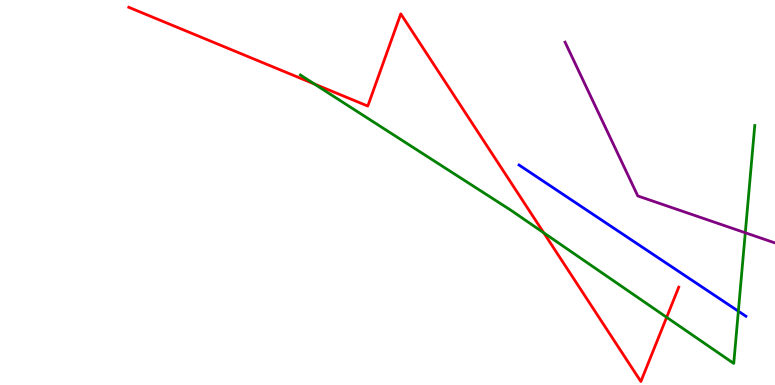[{'lines': ['blue', 'red'], 'intersections': []}, {'lines': ['green', 'red'], 'intersections': [{'x': 4.06, 'y': 7.82}, {'x': 7.02, 'y': 3.95}, {'x': 8.6, 'y': 1.76}]}, {'lines': ['purple', 'red'], 'intersections': []}, {'lines': ['blue', 'green'], 'intersections': [{'x': 9.53, 'y': 1.92}]}, {'lines': ['blue', 'purple'], 'intersections': []}, {'lines': ['green', 'purple'], 'intersections': [{'x': 9.62, 'y': 3.95}]}]